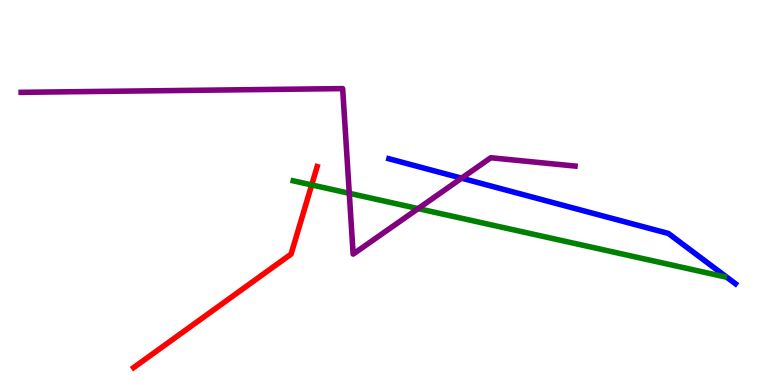[{'lines': ['blue', 'red'], 'intersections': []}, {'lines': ['green', 'red'], 'intersections': [{'x': 4.02, 'y': 5.2}]}, {'lines': ['purple', 'red'], 'intersections': []}, {'lines': ['blue', 'green'], 'intersections': []}, {'lines': ['blue', 'purple'], 'intersections': [{'x': 5.96, 'y': 5.37}]}, {'lines': ['green', 'purple'], 'intersections': [{'x': 4.51, 'y': 4.98}, {'x': 5.4, 'y': 4.58}]}]